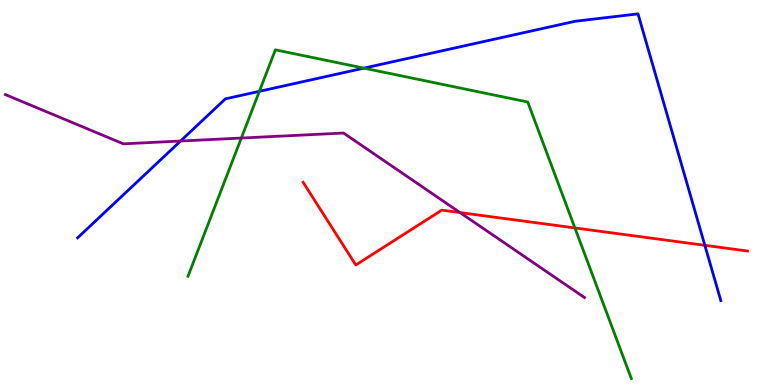[{'lines': ['blue', 'red'], 'intersections': [{'x': 9.09, 'y': 3.63}]}, {'lines': ['green', 'red'], 'intersections': [{'x': 7.42, 'y': 4.08}]}, {'lines': ['purple', 'red'], 'intersections': [{'x': 5.94, 'y': 4.48}]}, {'lines': ['blue', 'green'], 'intersections': [{'x': 3.35, 'y': 7.63}, {'x': 4.7, 'y': 8.23}]}, {'lines': ['blue', 'purple'], 'intersections': [{'x': 2.33, 'y': 6.34}]}, {'lines': ['green', 'purple'], 'intersections': [{'x': 3.11, 'y': 6.41}]}]